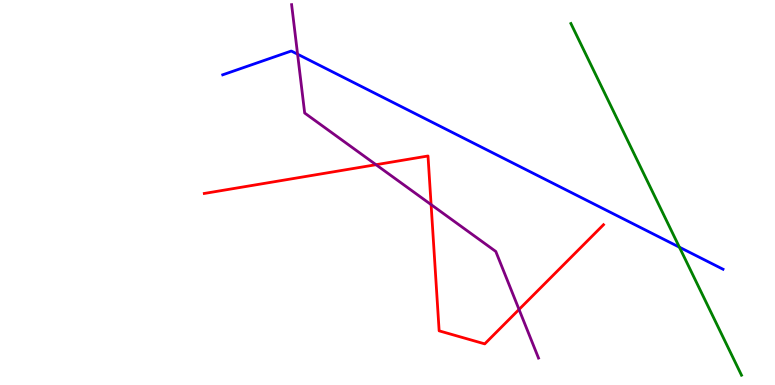[{'lines': ['blue', 'red'], 'intersections': []}, {'lines': ['green', 'red'], 'intersections': []}, {'lines': ['purple', 'red'], 'intersections': [{'x': 4.85, 'y': 5.72}, {'x': 5.56, 'y': 4.69}, {'x': 6.7, 'y': 1.96}]}, {'lines': ['blue', 'green'], 'intersections': [{'x': 8.77, 'y': 3.58}]}, {'lines': ['blue', 'purple'], 'intersections': [{'x': 3.84, 'y': 8.59}]}, {'lines': ['green', 'purple'], 'intersections': []}]